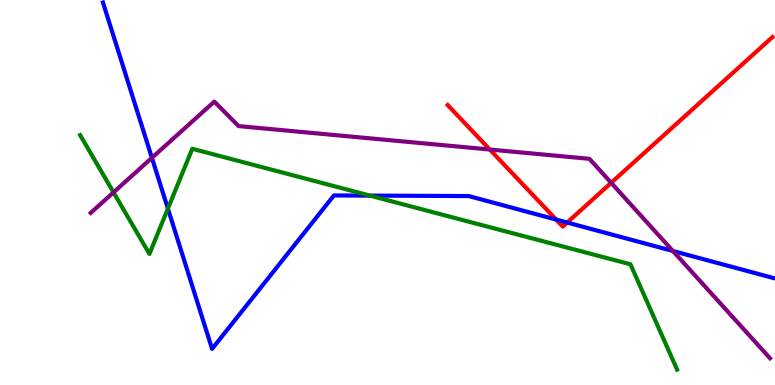[{'lines': ['blue', 'red'], 'intersections': [{'x': 7.18, 'y': 4.3}, {'x': 7.32, 'y': 4.22}]}, {'lines': ['green', 'red'], 'intersections': []}, {'lines': ['purple', 'red'], 'intersections': [{'x': 6.32, 'y': 6.12}, {'x': 7.89, 'y': 5.25}]}, {'lines': ['blue', 'green'], 'intersections': [{'x': 2.17, 'y': 4.58}, {'x': 4.77, 'y': 4.92}]}, {'lines': ['blue', 'purple'], 'intersections': [{'x': 1.96, 'y': 5.9}, {'x': 8.68, 'y': 3.48}]}, {'lines': ['green', 'purple'], 'intersections': [{'x': 1.46, 'y': 5.0}]}]